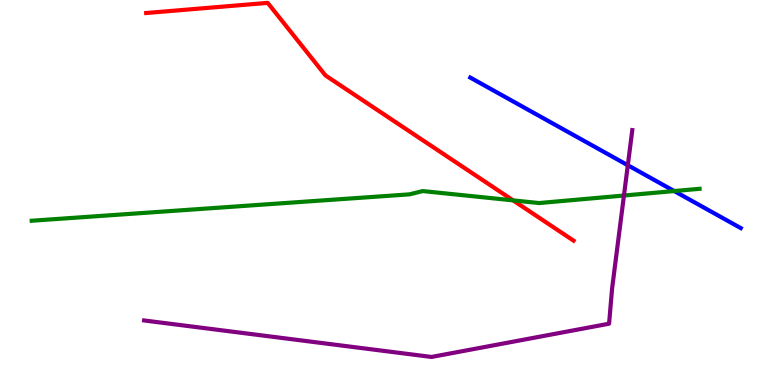[{'lines': ['blue', 'red'], 'intersections': []}, {'lines': ['green', 'red'], 'intersections': [{'x': 6.62, 'y': 4.8}]}, {'lines': ['purple', 'red'], 'intersections': []}, {'lines': ['blue', 'green'], 'intersections': [{'x': 8.7, 'y': 5.04}]}, {'lines': ['blue', 'purple'], 'intersections': [{'x': 8.1, 'y': 5.71}]}, {'lines': ['green', 'purple'], 'intersections': [{'x': 8.05, 'y': 4.92}]}]